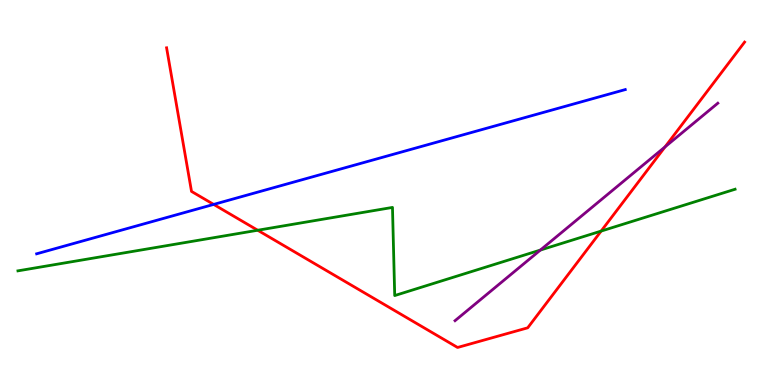[{'lines': ['blue', 'red'], 'intersections': [{'x': 2.76, 'y': 4.69}]}, {'lines': ['green', 'red'], 'intersections': [{'x': 3.33, 'y': 4.02}, {'x': 7.76, 'y': 4.0}]}, {'lines': ['purple', 'red'], 'intersections': [{'x': 8.58, 'y': 6.19}]}, {'lines': ['blue', 'green'], 'intersections': []}, {'lines': ['blue', 'purple'], 'intersections': []}, {'lines': ['green', 'purple'], 'intersections': [{'x': 6.97, 'y': 3.5}]}]